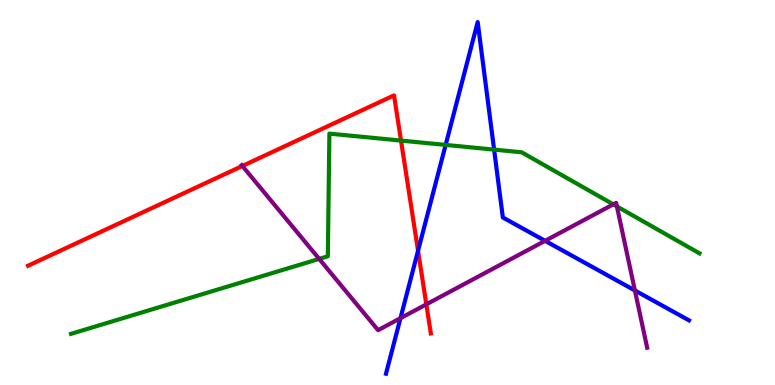[{'lines': ['blue', 'red'], 'intersections': [{'x': 5.39, 'y': 3.49}]}, {'lines': ['green', 'red'], 'intersections': [{'x': 5.17, 'y': 6.35}]}, {'lines': ['purple', 'red'], 'intersections': [{'x': 3.13, 'y': 5.69}, {'x': 5.5, 'y': 2.09}]}, {'lines': ['blue', 'green'], 'intersections': [{'x': 5.75, 'y': 6.24}, {'x': 6.38, 'y': 6.11}]}, {'lines': ['blue', 'purple'], 'intersections': [{'x': 5.17, 'y': 1.74}, {'x': 7.03, 'y': 3.74}, {'x': 8.19, 'y': 2.46}]}, {'lines': ['green', 'purple'], 'intersections': [{'x': 4.12, 'y': 3.28}, {'x': 7.91, 'y': 4.69}, {'x': 7.96, 'y': 4.64}]}]